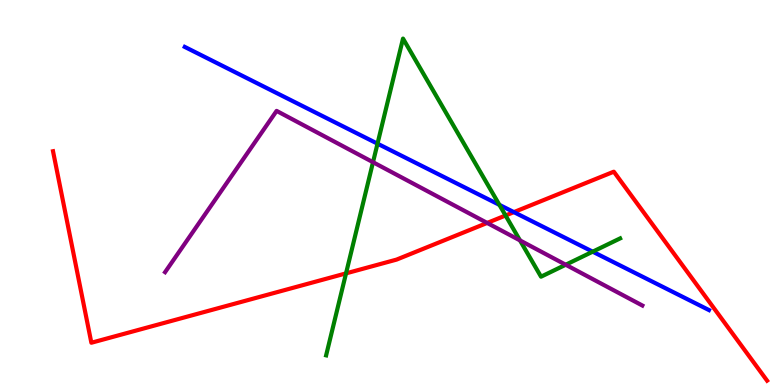[{'lines': ['blue', 'red'], 'intersections': [{'x': 6.63, 'y': 4.49}]}, {'lines': ['green', 'red'], 'intersections': [{'x': 4.46, 'y': 2.9}, {'x': 6.52, 'y': 4.4}]}, {'lines': ['purple', 'red'], 'intersections': [{'x': 6.29, 'y': 4.21}]}, {'lines': ['blue', 'green'], 'intersections': [{'x': 4.87, 'y': 6.27}, {'x': 6.44, 'y': 4.68}, {'x': 7.65, 'y': 3.46}]}, {'lines': ['blue', 'purple'], 'intersections': []}, {'lines': ['green', 'purple'], 'intersections': [{'x': 4.81, 'y': 5.79}, {'x': 6.71, 'y': 3.76}, {'x': 7.3, 'y': 3.12}]}]